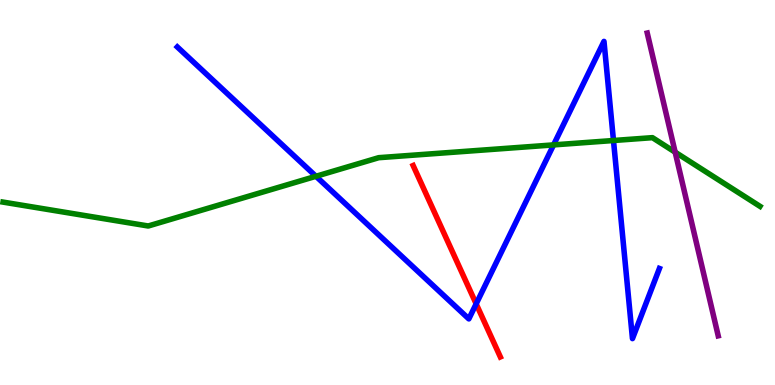[{'lines': ['blue', 'red'], 'intersections': [{'x': 6.14, 'y': 2.11}]}, {'lines': ['green', 'red'], 'intersections': []}, {'lines': ['purple', 'red'], 'intersections': []}, {'lines': ['blue', 'green'], 'intersections': [{'x': 4.08, 'y': 5.42}, {'x': 7.14, 'y': 6.24}, {'x': 7.92, 'y': 6.35}]}, {'lines': ['blue', 'purple'], 'intersections': []}, {'lines': ['green', 'purple'], 'intersections': [{'x': 8.71, 'y': 6.05}]}]